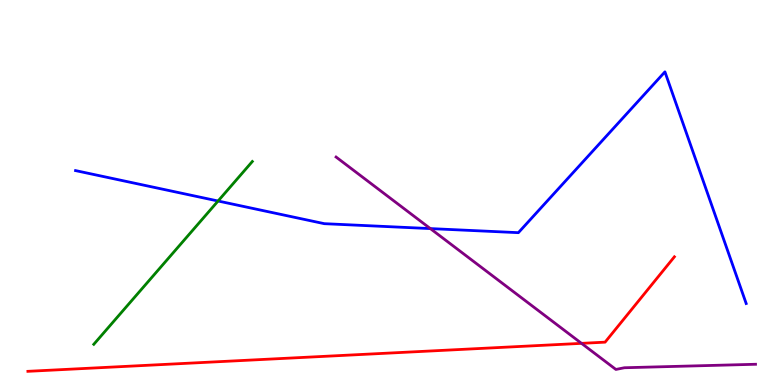[{'lines': ['blue', 'red'], 'intersections': []}, {'lines': ['green', 'red'], 'intersections': []}, {'lines': ['purple', 'red'], 'intersections': [{'x': 7.5, 'y': 1.08}]}, {'lines': ['blue', 'green'], 'intersections': [{'x': 2.81, 'y': 4.78}]}, {'lines': ['blue', 'purple'], 'intersections': [{'x': 5.55, 'y': 4.06}]}, {'lines': ['green', 'purple'], 'intersections': []}]